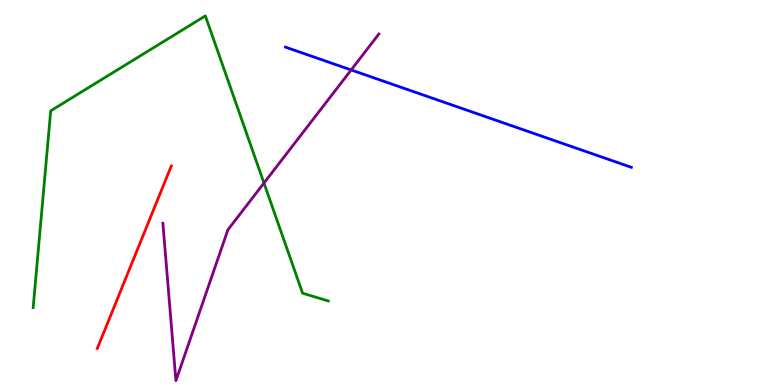[{'lines': ['blue', 'red'], 'intersections': []}, {'lines': ['green', 'red'], 'intersections': []}, {'lines': ['purple', 'red'], 'intersections': []}, {'lines': ['blue', 'green'], 'intersections': []}, {'lines': ['blue', 'purple'], 'intersections': [{'x': 4.53, 'y': 8.18}]}, {'lines': ['green', 'purple'], 'intersections': [{'x': 3.41, 'y': 5.25}]}]